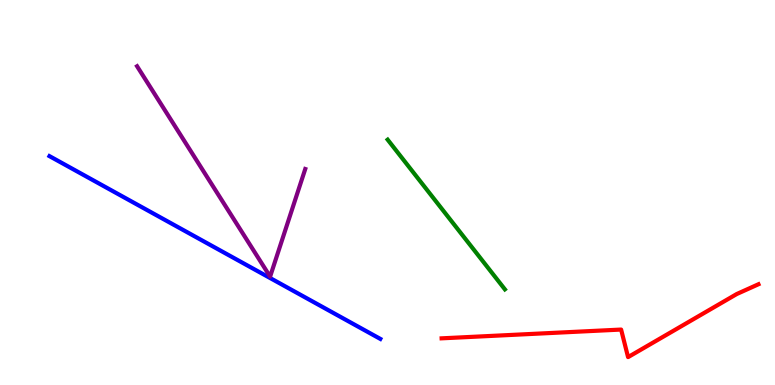[{'lines': ['blue', 'red'], 'intersections': []}, {'lines': ['green', 'red'], 'intersections': []}, {'lines': ['purple', 'red'], 'intersections': []}, {'lines': ['blue', 'green'], 'intersections': []}, {'lines': ['blue', 'purple'], 'intersections': []}, {'lines': ['green', 'purple'], 'intersections': []}]